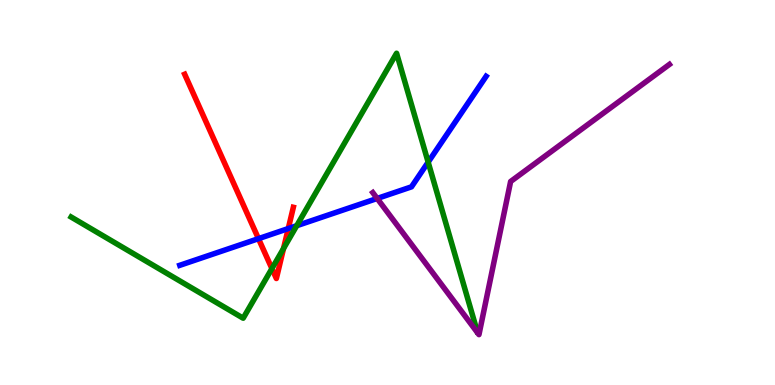[{'lines': ['blue', 'red'], 'intersections': [{'x': 3.34, 'y': 3.8}, {'x': 3.72, 'y': 4.06}]}, {'lines': ['green', 'red'], 'intersections': [{'x': 3.51, 'y': 3.02}, {'x': 3.66, 'y': 3.55}]}, {'lines': ['purple', 'red'], 'intersections': []}, {'lines': ['blue', 'green'], 'intersections': [{'x': 3.83, 'y': 4.14}, {'x': 5.52, 'y': 5.79}]}, {'lines': ['blue', 'purple'], 'intersections': [{'x': 4.87, 'y': 4.85}]}, {'lines': ['green', 'purple'], 'intersections': []}]